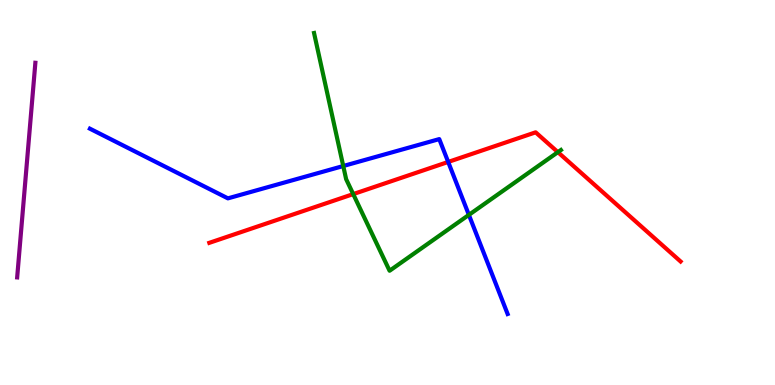[{'lines': ['blue', 'red'], 'intersections': [{'x': 5.78, 'y': 5.79}]}, {'lines': ['green', 'red'], 'intersections': [{'x': 4.56, 'y': 4.96}, {'x': 7.2, 'y': 6.05}]}, {'lines': ['purple', 'red'], 'intersections': []}, {'lines': ['blue', 'green'], 'intersections': [{'x': 4.43, 'y': 5.69}, {'x': 6.05, 'y': 4.42}]}, {'lines': ['blue', 'purple'], 'intersections': []}, {'lines': ['green', 'purple'], 'intersections': []}]